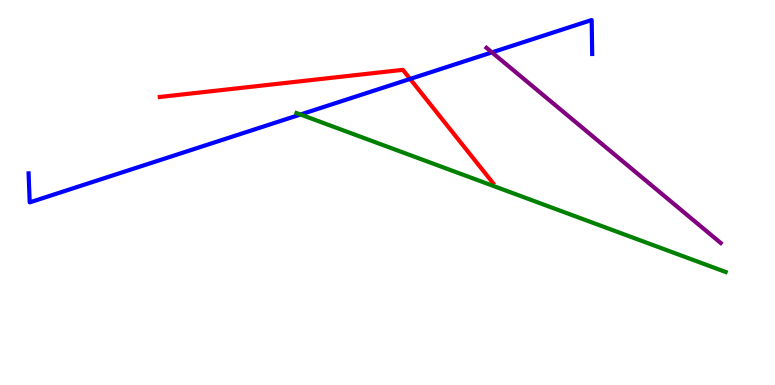[{'lines': ['blue', 'red'], 'intersections': [{'x': 5.29, 'y': 7.95}]}, {'lines': ['green', 'red'], 'intersections': []}, {'lines': ['purple', 'red'], 'intersections': []}, {'lines': ['blue', 'green'], 'intersections': [{'x': 3.88, 'y': 7.03}]}, {'lines': ['blue', 'purple'], 'intersections': [{'x': 6.35, 'y': 8.64}]}, {'lines': ['green', 'purple'], 'intersections': []}]